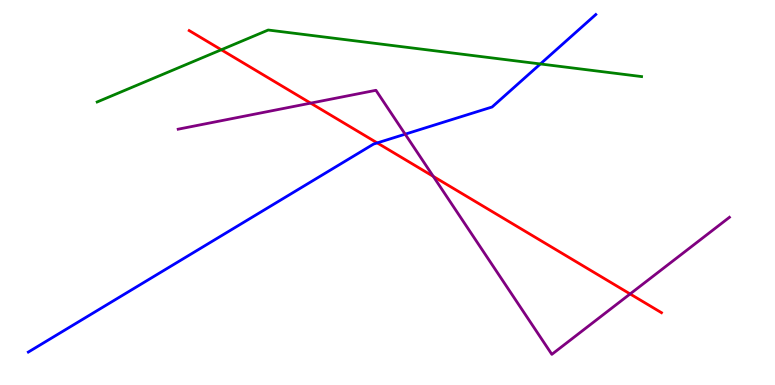[{'lines': ['blue', 'red'], 'intersections': [{'x': 4.87, 'y': 6.29}]}, {'lines': ['green', 'red'], 'intersections': [{'x': 2.86, 'y': 8.71}]}, {'lines': ['purple', 'red'], 'intersections': [{'x': 4.01, 'y': 7.32}, {'x': 5.59, 'y': 5.42}, {'x': 8.13, 'y': 2.36}]}, {'lines': ['blue', 'green'], 'intersections': [{'x': 6.97, 'y': 8.34}]}, {'lines': ['blue', 'purple'], 'intersections': [{'x': 5.23, 'y': 6.51}]}, {'lines': ['green', 'purple'], 'intersections': []}]